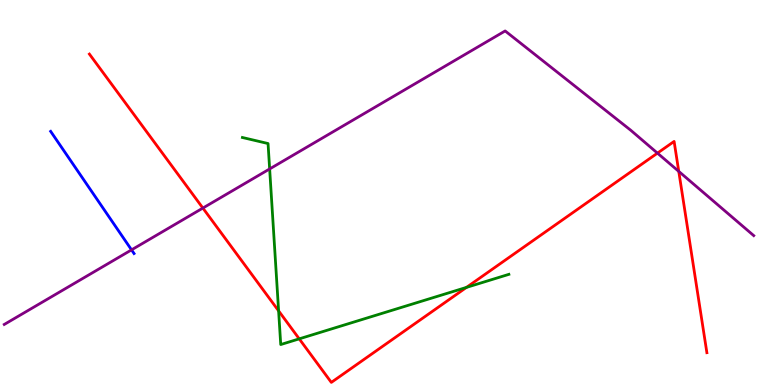[{'lines': ['blue', 'red'], 'intersections': []}, {'lines': ['green', 'red'], 'intersections': [{'x': 3.59, 'y': 1.93}, {'x': 3.86, 'y': 1.2}, {'x': 6.02, 'y': 2.54}]}, {'lines': ['purple', 'red'], 'intersections': [{'x': 2.62, 'y': 4.6}, {'x': 8.48, 'y': 6.02}, {'x': 8.76, 'y': 5.55}]}, {'lines': ['blue', 'green'], 'intersections': []}, {'lines': ['blue', 'purple'], 'intersections': [{'x': 1.7, 'y': 3.51}]}, {'lines': ['green', 'purple'], 'intersections': [{'x': 3.48, 'y': 5.61}]}]